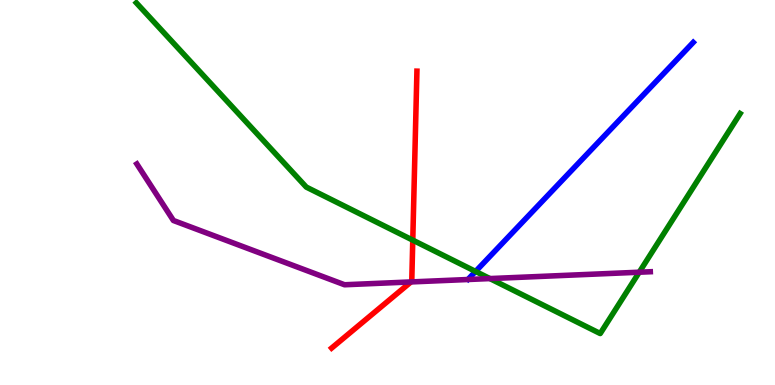[{'lines': ['blue', 'red'], 'intersections': []}, {'lines': ['green', 'red'], 'intersections': [{'x': 5.33, 'y': 3.76}]}, {'lines': ['purple', 'red'], 'intersections': [{'x': 5.3, 'y': 2.68}]}, {'lines': ['blue', 'green'], 'intersections': [{'x': 6.14, 'y': 2.95}]}, {'lines': ['blue', 'purple'], 'intersections': []}, {'lines': ['green', 'purple'], 'intersections': [{'x': 6.32, 'y': 2.76}, {'x': 8.25, 'y': 2.93}]}]